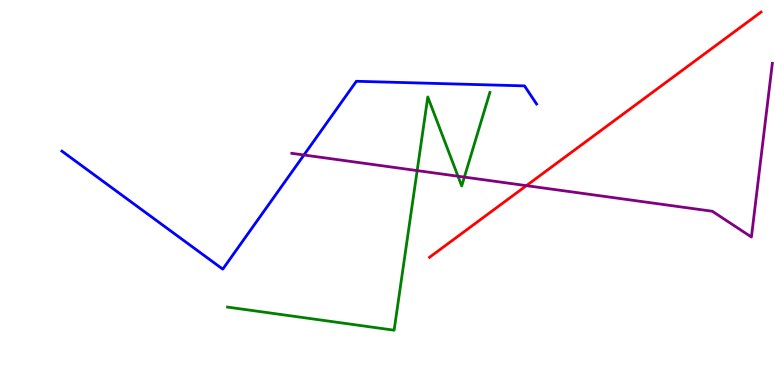[{'lines': ['blue', 'red'], 'intersections': []}, {'lines': ['green', 'red'], 'intersections': []}, {'lines': ['purple', 'red'], 'intersections': [{'x': 6.79, 'y': 5.18}]}, {'lines': ['blue', 'green'], 'intersections': []}, {'lines': ['blue', 'purple'], 'intersections': [{'x': 3.92, 'y': 5.97}]}, {'lines': ['green', 'purple'], 'intersections': [{'x': 5.38, 'y': 5.57}, {'x': 5.91, 'y': 5.42}, {'x': 5.99, 'y': 5.4}]}]